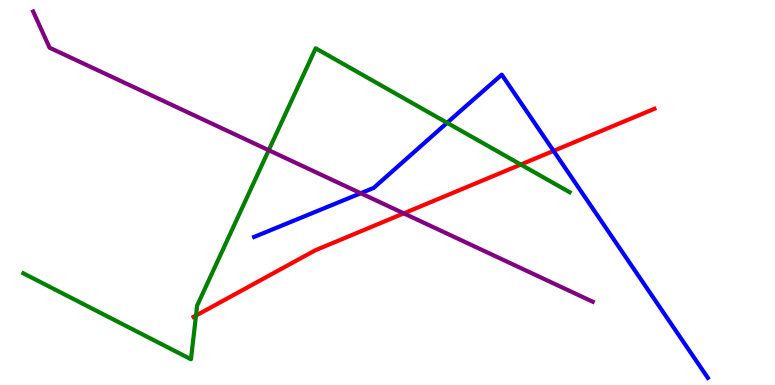[{'lines': ['blue', 'red'], 'intersections': [{'x': 7.14, 'y': 6.08}]}, {'lines': ['green', 'red'], 'intersections': [{'x': 2.53, 'y': 1.8}, {'x': 6.72, 'y': 5.73}]}, {'lines': ['purple', 'red'], 'intersections': [{'x': 5.21, 'y': 4.46}]}, {'lines': ['blue', 'green'], 'intersections': [{'x': 5.77, 'y': 6.81}]}, {'lines': ['blue', 'purple'], 'intersections': [{'x': 4.65, 'y': 4.98}]}, {'lines': ['green', 'purple'], 'intersections': [{'x': 3.47, 'y': 6.1}]}]